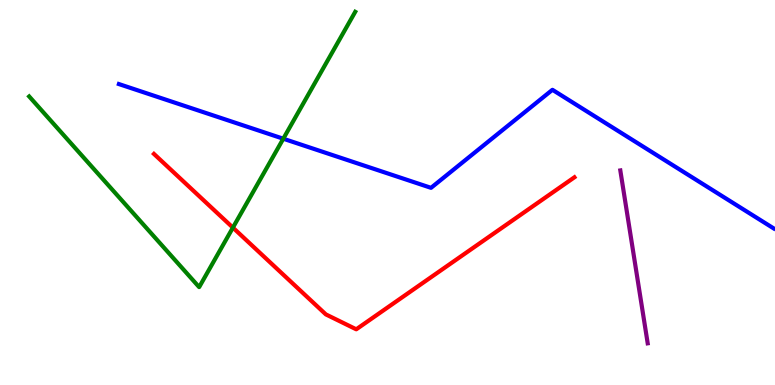[{'lines': ['blue', 'red'], 'intersections': []}, {'lines': ['green', 'red'], 'intersections': [{'x': 3.01, 'y': 4.09}]}, {'lines': ['purple', 'red'], 'intersections': []}, {'lines': ['blue', 'green'], 'intersections': [{'x': 3.66, 'y': 6.4}]}, {'lines': ['blue', 'purple'], 'intersections': []}, {'lines': ['green', 'purple'], 'intersections': []}]